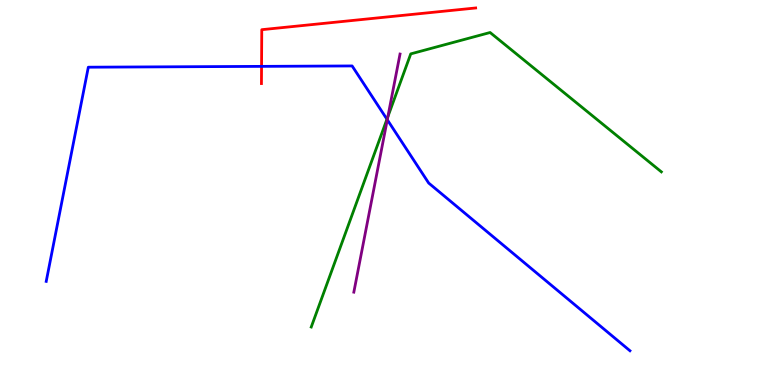[{'lines': ['blue', 'red'], 'intersections': [{'x': 3.37, 'y': 8.28}]}, {'lines': ['green', 'red'], 'intersections': []}, {'lines': ['purple', 'red'], 'intersections': []}, {'lines': ['blue', 'green'], 'intersections': [{'x': 4.99, 'y': 6.9}]}, {'lines': ['blue', 'purple'], 'intersections': [{'x': 5.0, 'y': 6.89}]}, {'lines': ['green', 'purple'], 'intersections': [{'x': 5.0, 'y': 6.97}]}]